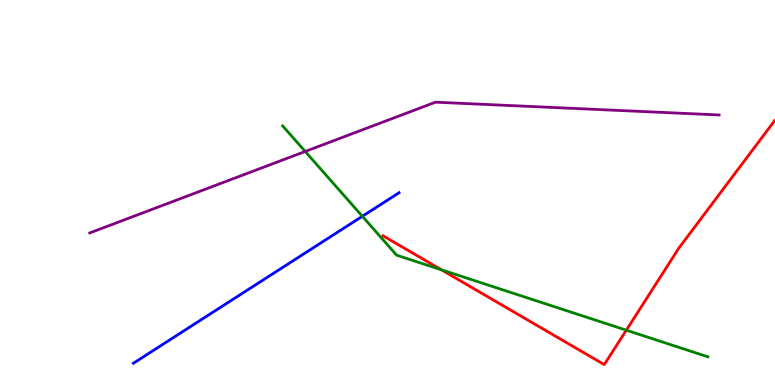[{'lines': ['blue', 'red'], 'intersections': []}, {'lines': ['green', 'red'], 'intersections': [{'x': 5.7, 'y': 2.99}, {'x': 8.08, 'y': 1.42}]}, {'lines': ['purple', 'red'], 'intersections': []}, {'lines': ['blue', 'green'], 'intersections': [{'x': 4.68, 'y': 4.38}]}, {'lines': ['blue', 'purple'], 'intersections': []}, {'lines': ['green', 'purple'], 'intersections': [{'x': 3.94, 'y': 6.07}]}]